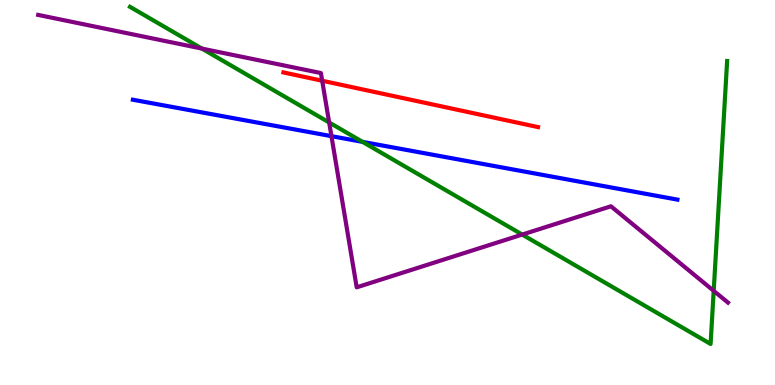[{'lines': ['blue', 'red'], 'intersections': []}, {'lines': ['green', 'red'], 'intersections': []}, {'lines': ['purple', 'red'], 'intersections': [{'x': 4.16, 'y': 7.9}]}, {'lines': ['blue', 'green'], 'intersections': [{'x': 4.68, 'y': 6.32}]}, {'lines': ['blue', 'purple'], 'intersections': [{'x': 4.28, 'y': 6.46}]}, {'lines': ['green', 'purple'], 'intersections': [{'x': 2.6, 'y': 8.74}, {'x': 4.25, 'y': 6.82}, {'x': 6.74, 'y': 3.91}, {'x': 9.21, 'y': 2.45}]}]